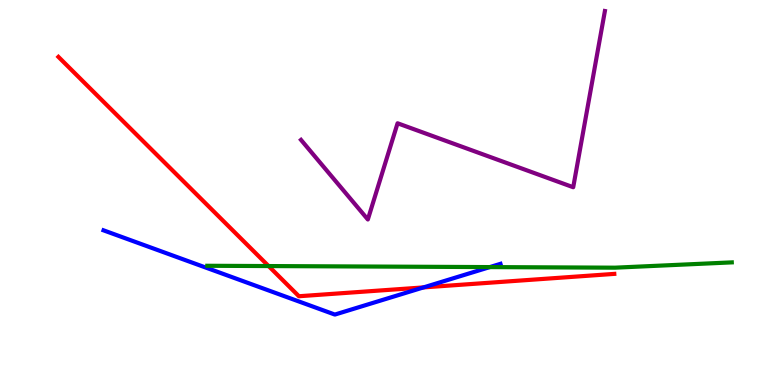[{'lines': ['blue', 'red'], 'intersections': [{'x': 5.46, 'y': 2.53}]}, {'lines': ['green', 'red'], 'intersections': [{'x': 3.47, 'y': 3.09}]}, {'lines': ['purple', 'red'], 'intersections': []}, {'lines': ['blue', 'green'], 'intersections': [{'x': 6.32, 'y': 3.06}]}, {'lines': ['blue', 'purple'], 'intersections': []}, {'lines': ['green', 'purple'], 'intersections': []}]